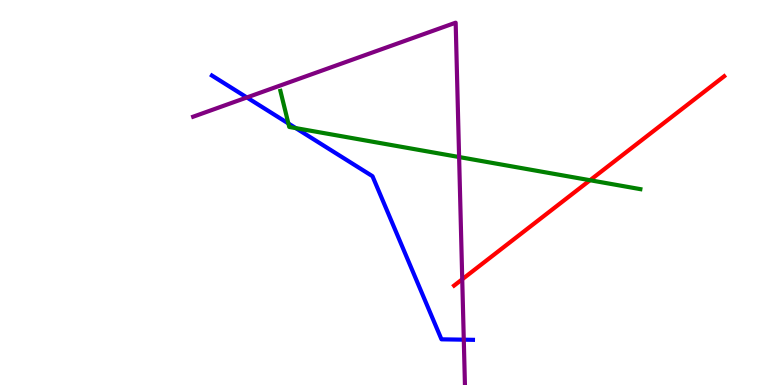[{'lines': ['blue', 'red'], 'intersections': []}, {'lines': ['green', 'red'], 'intersections': [{'x': 7.61, 'y': 5.32}]}, {'lines': ['purple', 'red'], 'intersections': [{'x': 5.96, 'y': 2.75}]}, {'lines': ['blue', 'green'], 'intersections': [{'x': 3.72, 'y': 6.79}, {'x': 3.82, 'y': 6.67}]}, {'lines': ['blue', 'purple'], 'intersections': [{'x': 3.19, 'y': 7.47}, {'x': 5.98, 'y': 1.18}]}, {'lines': ['green', 'purple'], 'intersections': [{'x': 5.92, 'y': 5.92}]}]